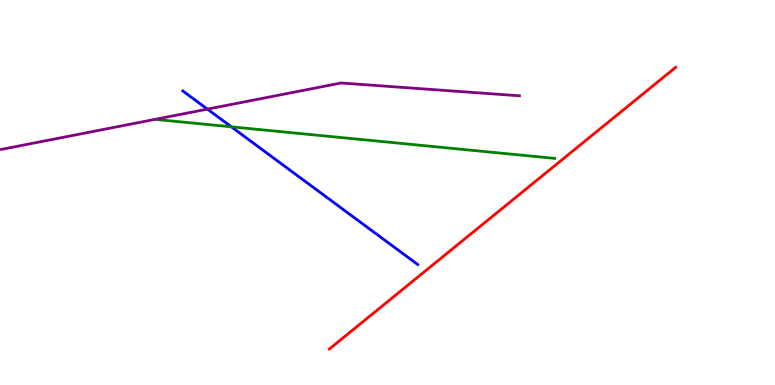[{'lines': ['blue', 'red'], 'intersections': []}, {'lines': ['green', 'red'], 'intersections': []}, {'lines': ['purple', 'red'], 'intersections': []}, {'lines': ['blue', 'green'], 'intersections': [{'x': 2.99, 'y': 6.71}]}, {'lines': ['blue', 'purple'], 'intersections': [{'x': 2.68, 'y': 7.17}]}, {'lines': ['green', 'purple'], 'intersections': []}]